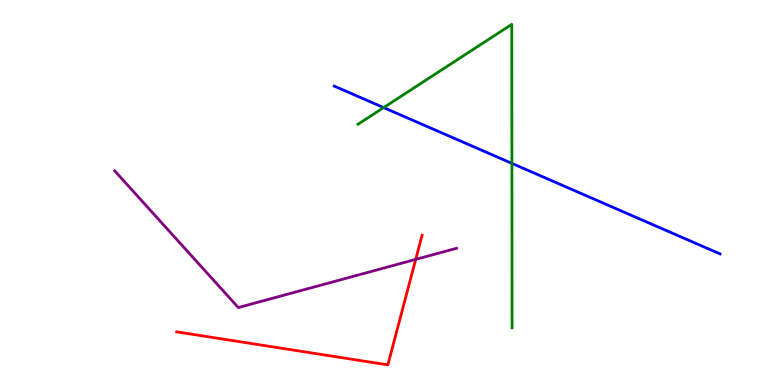[{'lines': ['blue', 'red'], 'intersections': []}, {'lines': ['green', 'red'], 'intersections': []}, {'lines': ['purple', 'red'], 'intersections': [{'x': 5.36, 'y': 3.26}]}, {'lines': ['blue', 'green'], 'intersections': [{'x': 4.95, 'y': 7.21}, {'x': 6.61, 'y': 5.76}]}, {'lines': ['blue', 'purple'], 'intersections': []}, {'lines': ['green', 'purple'], 'intersections': []}]